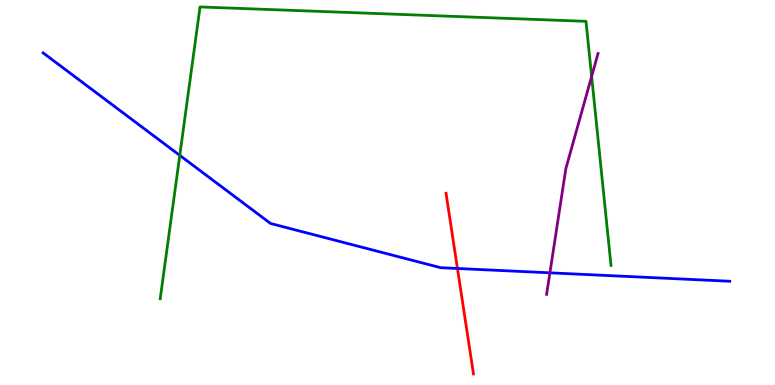[{'lines': ['blue', 'red'], 'intersections': [{'x': 5.9, 'y': 3.03}]}, {'lines': ['green', 'red'], 'intersections': []}, {'lines': ['purple', 'red'], 'intersections': []}, {'lines': ['blue', 'green'], 'intersections': [{'x': 2.32, 'y': 5.96}]}, {'lines': ['blue', 'purple'], 'intersections': [{'x': 7.1, 'y': 2.91}]}, {'lines': ['green', 'purple'], 'intersections': [{'x': 7.63, 'y': 8.02}]}]